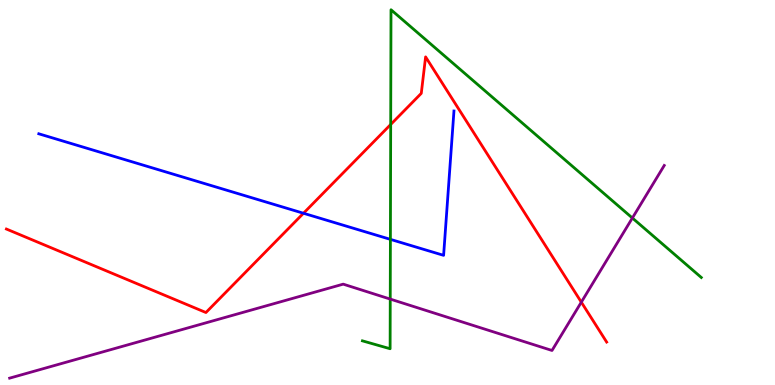[{'lines': ['blue', 'red'], 'intersections': [{'x': 3.92, 'y': 4.46}]}, {'lines': ['green', 'red'], 'intersections': [{'x': 5.04, 'y': 6.77}]}, {'lines': ['purple', 'red'], 'intersections': [{'x': 7.5, 'y': 2.15}]}, {'lines': ['blue', 'green'], 'intersections': [{'x': 5.04, 'y': 3.78}]}, {'lines': ['blue', 'purple'], 'intersections': []}, {'lines': ['green', 'purple'], 'intersections': [{'x': 5.04, 'y': 2.23}, {'x': 8.16, 'y': 4.34}]}]